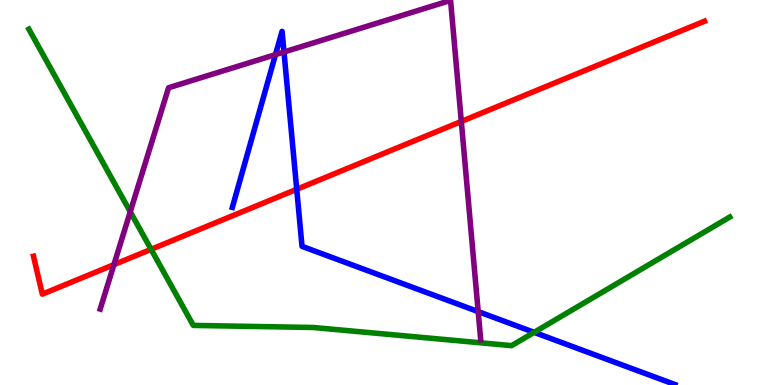[{'lines': ['blue', 'red'], 'intersections': [{'x': 3.83, 'y': 5.08}]}, {'lines': ['green', 'red'], 'intersections': [{'x': 1.95, 'y': 3.52}]}, {'lines': ['purple', 'red'], 'intersections': [{'x': 1.47, 'y': 3.13}, {'x': 5.95, 'y': 6.85}]}, {'lines': ['blue', 'green'], 'intersections': [{'x': 6.89, 'y': 1.37}]}, {'lines': ['blue', 'purple'], 'intersections': [{'x': 3.55, 'y': 8.58}, {'x': 3.66, 'y': 8.65}, {'x': 6.17, 'y': 1.91}]}, {'lines': ['green', 'purple'], 'intersections': [{'x': 1.68, 'y': 4.5}]}]